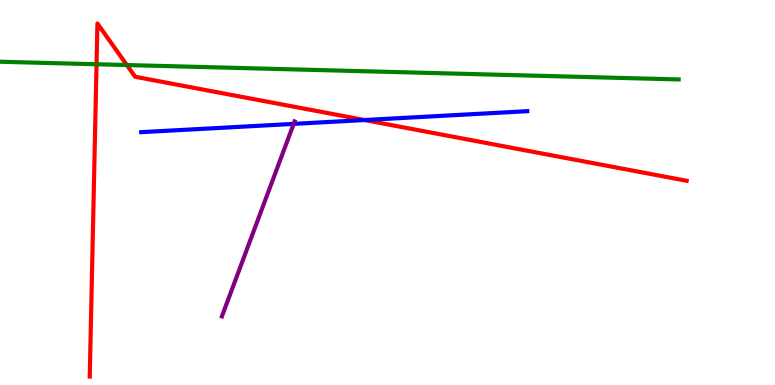[{'lines': ['blue', 'red'], 'intersections': [{'x': 4.7, 'y': 6.88}]}, {'lines': ['green', 'red'], 'intersections': [{'x': 1.25, 'y': 8.33}, {'x': 1.64, 'y': 8.31}]}, {'lines': ['purple', 'red'], 'intersections': []}, {'lines': ['blue', 'green'], 'intersections': []}, {'lines': ['blue', 'purple'], 'intersections': [{'x': 3.79, 'y': 6.78}]}, {'lines': ['green', 'purple'], 'intersections': []}]